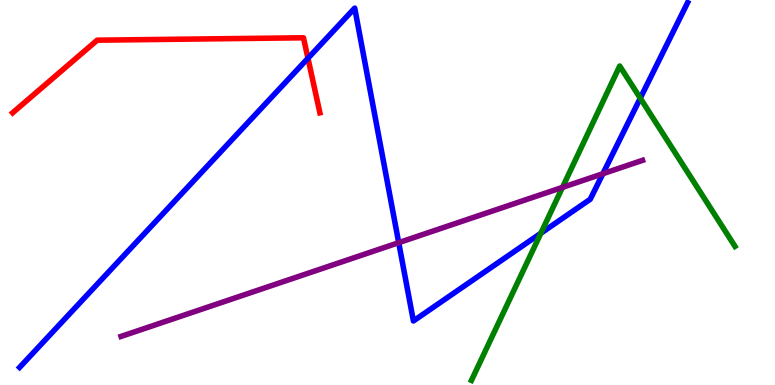[{'lines': ['blue', 'red'], 'intersections': [{'x': 3.97, 'y': 8.49}]}, {'lines': ['green', 'red'], 'intersections': []}, {'lines': ['purple', 'red'], 'intersections': []}, {'lines': ['blue', 'green'], 'intersections': [{'x': 6.98, 'y': 3.94}, {'x': 8.26, 'y': 7.45}]}, {'lines': ['blue', 'purple'], 'intersections': [{'x': 5.14, 'y': 3.7}, {'x': 7.78, 'y': 5.49}]}, {'lines': ['green', 'purple'], 'intersections': [{'x': 7.26, 'y': 5.13}]}]